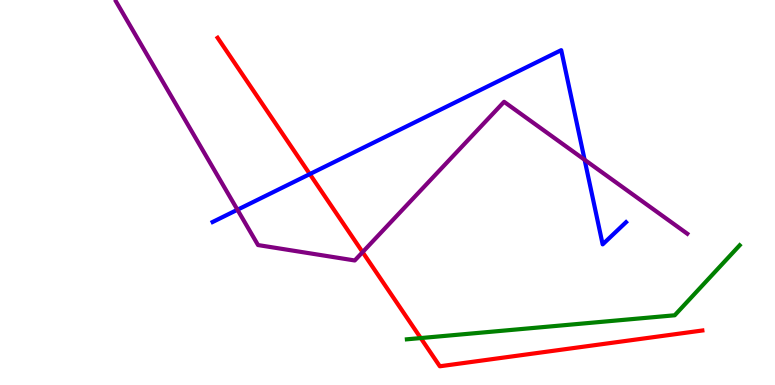[{'lines': ['blue', 'red'], 'intersections': [{'x': 4.0, 'y': 5.48}]}, {'lines': ['green', 'red'], 'intersections': [{'x': 5.43, 'y': 1.22}]}, {'lines': ['purple', 'red'], 'intersections': [{'x': 4.68, 'y': 3.45}]}, {'lines': ['blue', 'green'], 'intersections': []}, {'lines': ['blue', 'purple'], 'intersections': [{'x': 3.06, 'y': 4.55}, {'x': 7.54, 'y': 5.85}]}, {'lines': ['green', 'purple'], 'intersections': []}]